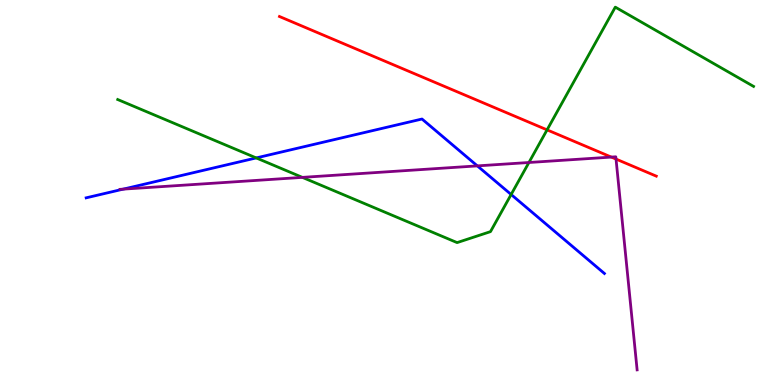[{'lines': ['blue', 'red'], 'intersections': []}, {'lines': ['green', 'red'], 'intersections': [{'x': 7.06, 'y': 6.63}]}, {'lines': ['purple', 'red'], 'intersections': [{'x': 7.89, 'y': 5.92}, {'x': 7.95, 'y': 5.87}]}, {'lines': ['blue', 'green'], 'intersections': [{'x': 3.31, 'y': 5.9}, {'x': 6.6, 'y': 4.95}]}, {'lines': ['blue', 'purple'], 'intersections': [{'x': 1.59, 'y': 5.09}, {'x': 6.16, 'y': 5.69}]}, {'lines': ['green', 'purple'], 'intersections': [{'x': 3.9, 'y': 5.39}, {'x': 6.82, 'y': 5.78}]}]